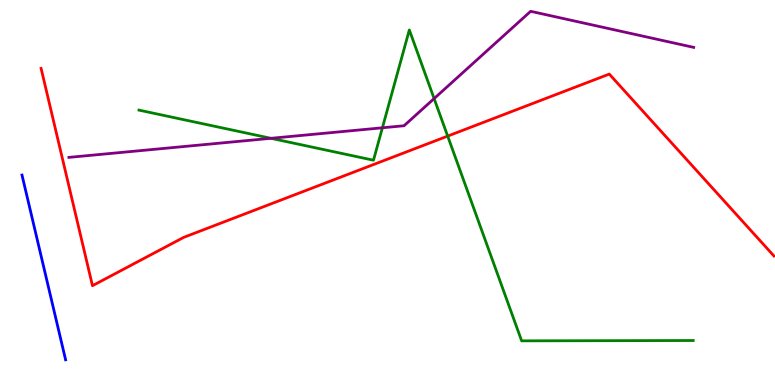[{'lines': ['blue', 'red'], 'intersections': []}, {'lines': ['green', 'red'], 'intersections': [{'x': 5.78, 'y': 6.47}]}, {'lines': ['purple', 'red'], 'intersections': []}, {'lines': ['blue', 'green'], 'intersections': []}, {'lines': ['blue', 'purple'], 'intersections': []}, {'lines': ['green', 'purple'], 'intersections': [{'x': 3.5, 'y': 6.41}, {'x': 4.93, 'y': 6.68}, {'x': 5.6, 'y': 7.44}]}]